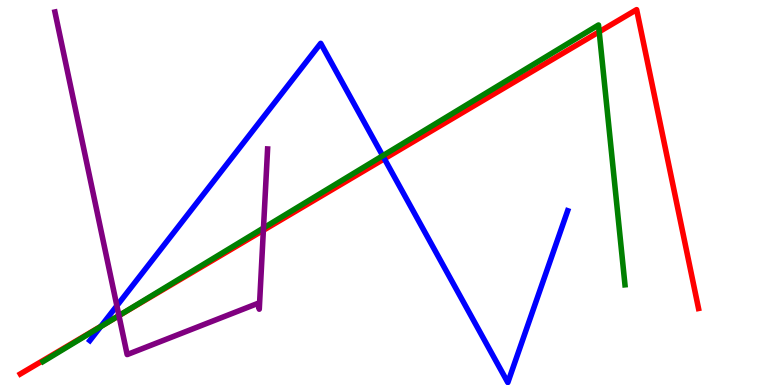[{'lines': ['blue', 'red'], 'intersections': [{'x': 1.3, 'y': 1.52}, {'x': 4.96, 'y': 5.88}]}, {'lines': ['green', 'red'], 'intersections': [{'x': 1.47, 'y': 1.72}, {'x': 7.73, 'y': 9.18}]}, {'lines': ['purple', 'red'], 'intersections': [{'x': 1.53, 'y': 1.8}, {'x': 3.4, 'y': 4.02}]}, {'lines': ['blue', 'green'], 'intersections': [{'x': 1.3, 'y': 1.51}, {'x': 4.94, 'y': 5.95}]}, {'lines': ['blue', 'purple'], 'intersections': [{'x': 1.51, 'y': 2.06}]}, {'lines': ['green', 'purple'], 'intersections': [{'x': 1.53, 'y': 1.8}, {'x': 3.4, 'y': 4.08}]}]